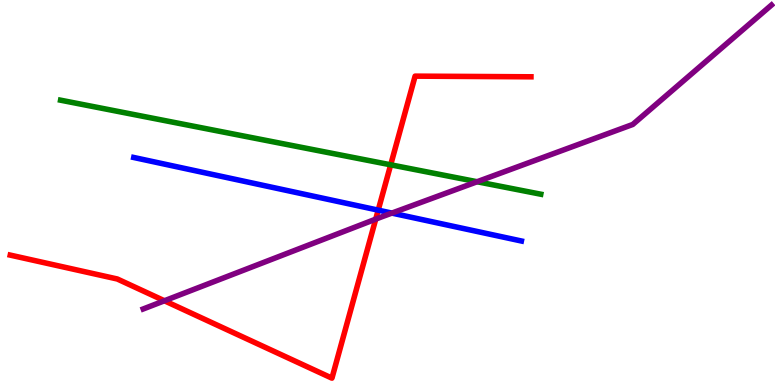[{'lines': ['blue', 'red'], 'intersections': [{'x': 4.88, 'y': 4.54}]}, {'lines': ['green', 'red'], 'intersections': [{'x': 5.04, 'y': 5.72}]}, {'lines': ['purple', 'red'], 'intersections': [{'x': 2.12, 'y': 2.19}, {'x': 4.85, 'y': 4.31}]}, {'lines': ['blue', 'green'], 'intersections': []}, {'lines': ['blue', 'purple'], 'intersections': [{'x': 5.06, 'y': 4.47}]}, {'lines': ['green', 'purple'], 'intersections': [{'x': 6.16, 'y': 5.28}]}]